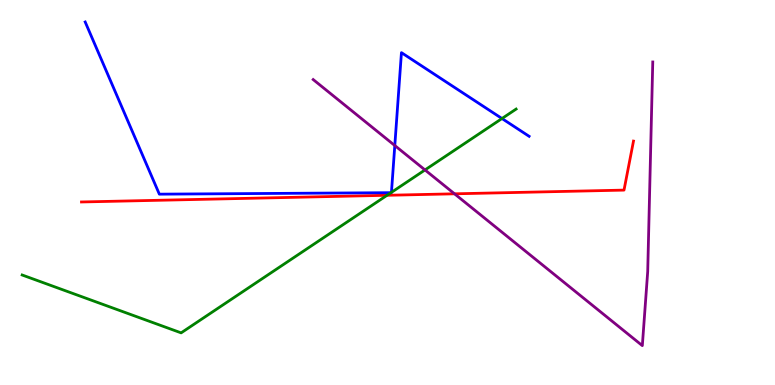[{'lines': ['blue', 'red'], 'intersections': []}, {'lines': ['green', 'red'], 'intersections': [{'x': 4.99, 'y': 4.93}]}, {'lines': ['purple', 'red'], 'intersections': [{'x': 5.86, 'y': 4.97}]}, {'lines': ['blue', 'green'], 'intersections': [{'x': 5.04, 'y': 5.0}, {'x': 5.05, 'y': 5.0}, {'x': 6.48, 'y': 6.92}]}, {'lines': ['blue', 'purple'], 'intersections': [{'x': 5.09, 'y': 6.22}]}, {'lines': ['green', 'purple'], 'intersections': [{'x': 5.48, 'y': 5.59}]}]